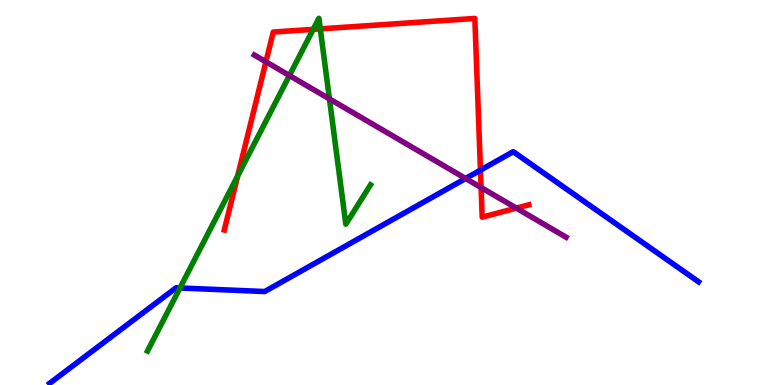[{'lines': ['blue', 'red'], 'intersections': [{'x': 6.2, 'y': 5.58}]}, {'lines': ['green', 'red'], 'intersections': [{'x': 3.07, 'y': 5.43}, {'x': 4.04, 'y': 9.24}, {'x': 4.13, 'y': 9.25}]}, {'lines': ['purple', 'red'], 'intersections': [{'x': 3.43, 'y': 8.4}, {'x': 6.21, 'y': 5.13}, {'x': 6.66, 'y': 4.59}]}, {'lines': ['blue', 'green'], 'intersections': [{'x': 2.32, 'y': 2.52}]}, {'lines': ['blue', 'purple'], 'intersections': [{'x': 6.01, 'y': 5.36}]}, {'lines': ['green', 'purple'], 'intersections': [{'x': 3.73, 'y': 8.04}, {'x': 4.25, 'y': 7.43}]}]